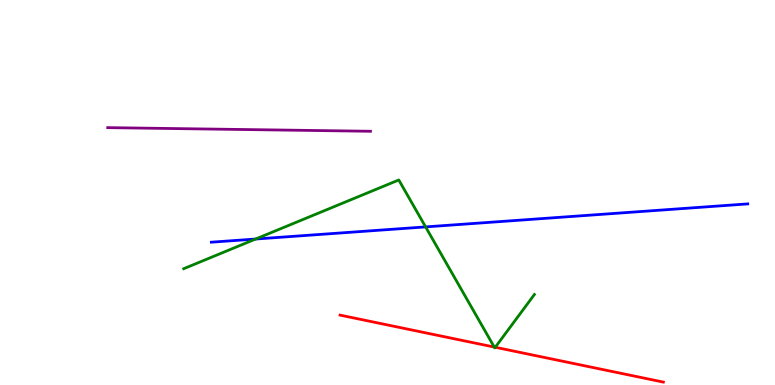[{'lines': ['blue', 'red'], 'intersections': []}, {'lines': ['green', 'red'], 'intersections': [{'x': 6.38, 'y': 0.985}, {'x': 6.39, 'y': 0.98}]}, {'lines': ['purple', 'red'], 'intersections': []}, {'lines': ['blue', 'green'], 'intersections': [{'x': 3.3, 'y': 3.79}, {'x': 5.49, 'y': 4.11}]}, {'lines': ['blue', 'purple'], 'intersections': []}, {'lines': ['green', 'purple'], 'intersections': []}]